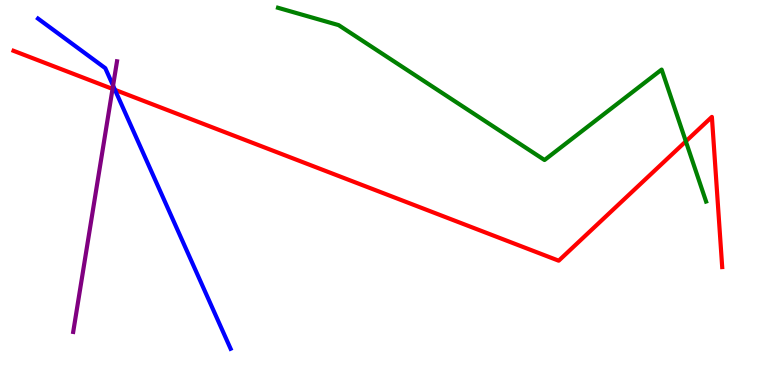[{'lines': ['blue', 'red'], 'intersections': [{'x': 1.48, 'y': 7.67}]}, {'lines': ['green', 'red'], 'intersections': [{'x': 8.85, 'y': 6.33}]}, {'lines': ['purple', 'red'], 'intersections': [{'x': 1.45, 'y': 7.69}]}, {'lines': ['blue', 'green'], 'intersections': []}, {'lines': ['blue', 'purple'], 'intersections': [{'x': 1.46, 'y': 7.78}]}, {'lines': ['green', 'purple'], 'intersections': []}]